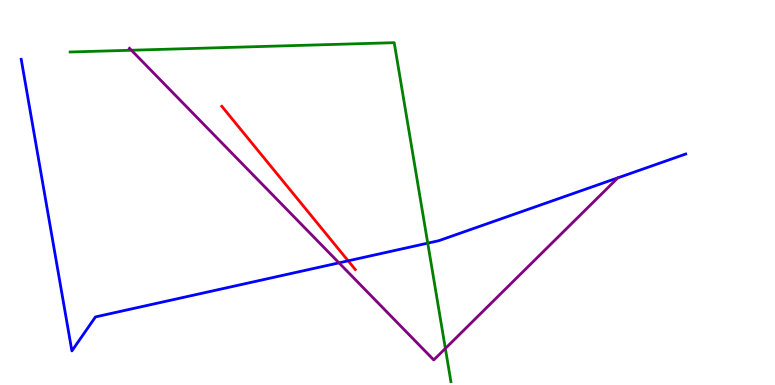[{'lines': ['blue', 'red'], 'intersections': [{'x': 4.49, 'y': 3.23}]}, {'lines': ['green', 'red'], 'intersections': []}, {'lines': ['purple', 'red'], 'intersections': []}, {'lines': ['blue', 'green'], 'intersections': [{'x': 5.52, 'y': 3.68}]}, {'lines': ['blue', 'purple'], 'intersections': [{'x': 4.37, 'y': 3.17}]}, {'lines': ['green', 'purple'], 'intersections': [{'x': 1.7, 'y': 8.7}, {'x': 5.75, 'y': 0.949}]}]